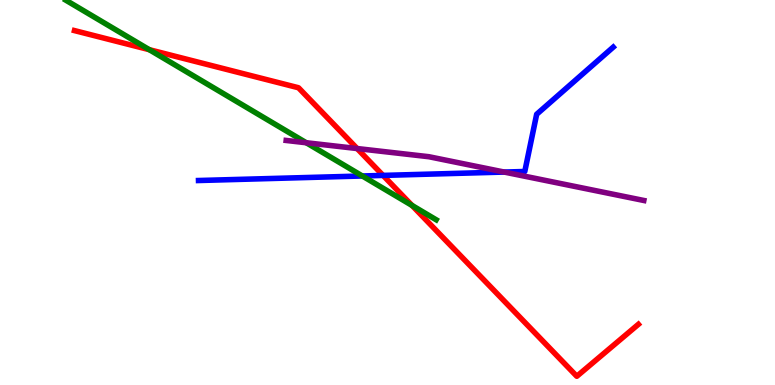[{'lines': ['blue', 'red'], 'intersections': [{'x': 4.94, 'y': 5.44}]}, {'lines': ['green', 'red'], 'intersections': [{'x': 1.93, 'y': 8.71}, {'x': 5.32, 'y': 4.66}]}, {'lines': ['purple', 'red'], 'intersections': [{'x': 4.61, 'y': 6.14}]}, {'lines': ['blue', 'green'], 'intersections': [{'x': 4.68, 'y': 5.43}]}, {'lines': ['blue', 'purple'], 'intersections': [{'x': 6.51, 'y': 5.53}]}, {'lines': ['green', 'purple'], 'intersections': [{'x': 3.95, 'y': 6.29}]}]